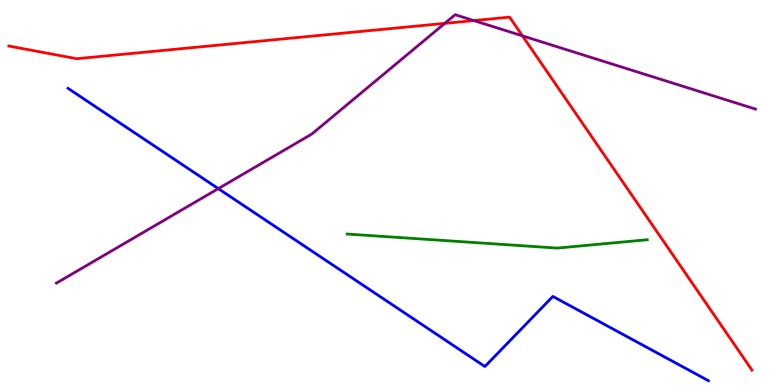[{'lines': ['blue', 'red'], 'intersections': []}, {'lines': ['green', 'red'], 'intersections': []}, {'lines': ['purple', 'red'], 'intersections': [{'x': 5.74, 'y': 9.39}, {'x': 6.11, 'y': 9.47}, {'x': 6.74, 'y': 9.07}]}, {'lines': ['blue', 'green'], 'intersections': []}, {'lines': ['blue', 'purple'], 'intersections': [{'x': 2.82, 'y': 5.1}]}, {'lines': ['green', 'purple'], 'intersections': []}]